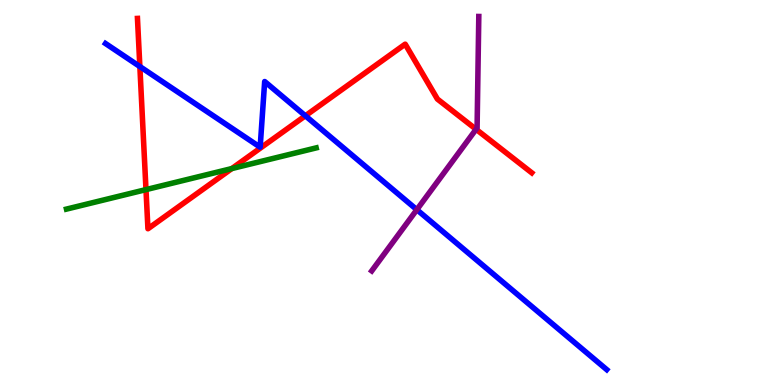[{'lines': ['blue', 'red'], 'intersections': [{'x': 1.8, 'y': 8.27}, {'x': 3.94, 'y': 6.99}]}, {'lines': ['green', 'red'], 'intersections': [{'x': 1.88, 'y': 5.08}, {'x': 2.99, 'y': 5.62}]}, {'lines': ['purple', 'red'], 'intersections': [{'x': 6.14, 'y': 6.64}]}, {'lines': ['blue', 'green'], 'intersections': []}, {'lines': ['blue', 'purple'], 'intersections': [{'x': 5.38, 'y': 4.55}]}, {'lines': ['green', 'purple'], 'intersections': []}]